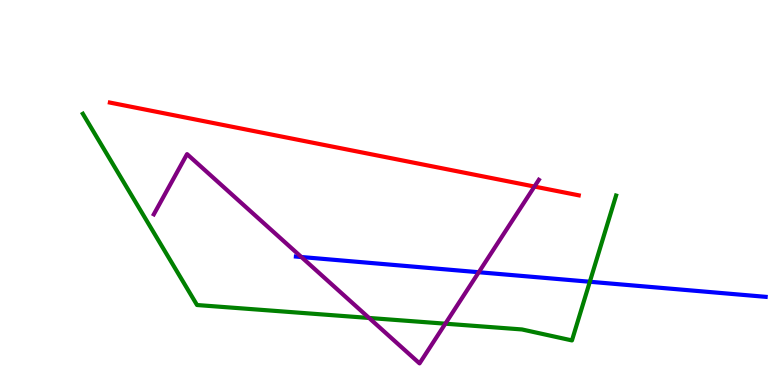[{'lines': ['blue', 'red'], 'intersections': []}, {'lines': ['green', 'red'], 'intersections': []}, {'lines': ['purple', 'red'], 'intersections': [{'x': 6.9, 'y': 5.15}]}, {'lines': ['blue', 'green'], 'intersections': [{'x': 7.61, 'y': 2.68}]}, {'lines': ['blue', 'purple'], 'intersections': [{'x': 3.89, 'y': 3.32}, {'x': 6.18, 'y': 2.93}]}, {'lines': ['green', 'purple'], 'intersections': [{'x': 4.76, 'y': 1.74}, {'x': 5.75, 'y': 1.59}]}]